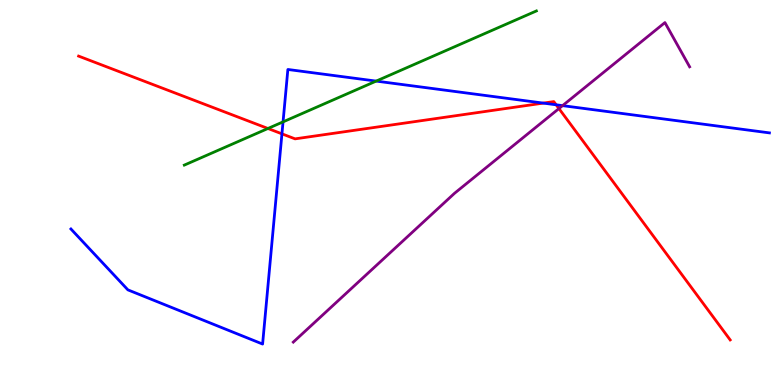[{'lines': ['blue', 'red'], 'intersections': [{'x': 3.64, 'y': 6.52}, {'x': 7.01, 'y': 7.32}, {'x': 7.18, 'y': 7.28}]}, {'lines': ['green', 'red'], 'intersections': [{'x': 3.46, 'y': 6.66}]}, {'lines': ['purple', 'red'], 'intersections': [{'x': 7.21, 'y': 7.18}]}, {'lines': ['blue', 'green'], 'intersections': [{'x': 3.65, 'y': 6.83}, {'x': 4.85, 'y': 7.89}]}, {'lines': ['blue', 'purple'], 'intersections': [{'x': 7.26, 'y': 7.26}]}, {'lines': ['green', 'purple'], 'intersections': []}]